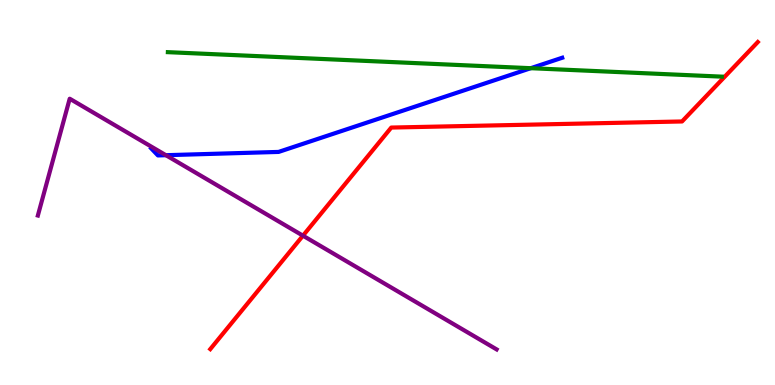[{'lines': ['blue', 'red'], 'intersections': []}, {'lines': ['green', 'red'], 'intersections': []}, {'lines': ['purple', 'red'], 'intersections': [{'x': 3.91, 'y': 3.88}]}, {'lines': ['blue', 'green'], 'intersections': [{'x': 6.85, 'y': 8.23}]}, {'lines': ['blue', 'purple'], 'intersections': [{'x': 2.14, 'y': 5.97}]}, {'lines': ['green', 'purple'], 'intersections': []}]